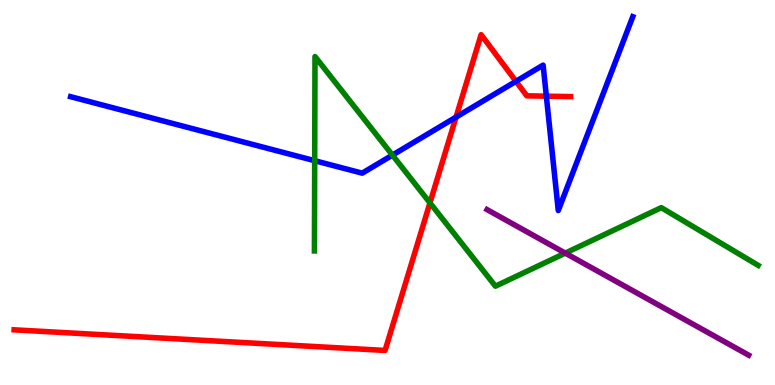[{'lines': ['blue', 'red'], 'intersections': [{'x': 5.88, 'y': 6.96}, {'x': 6.66, 'y': 7.89}, {'x': 7.05, 'y': 7.5}]}, {'lines': ['green', 'red'], 'intersections': [{'x': 5.55, 'y': 4.73}]}, {'lines': ['purple', 'red'], 'intersections': []}, {'lines': ['blue', 'green'], 'intersections': [{'x': 4.06, 'y': 5.83}, {'x': 5.06, 'y': 5.97}]}, {'lines': ['blue', 'purple'], 'intersections': []}, {'lines': ['green', 'purple'], 'intersections': [{'x': 7.29, 'y': 3.43}]}]